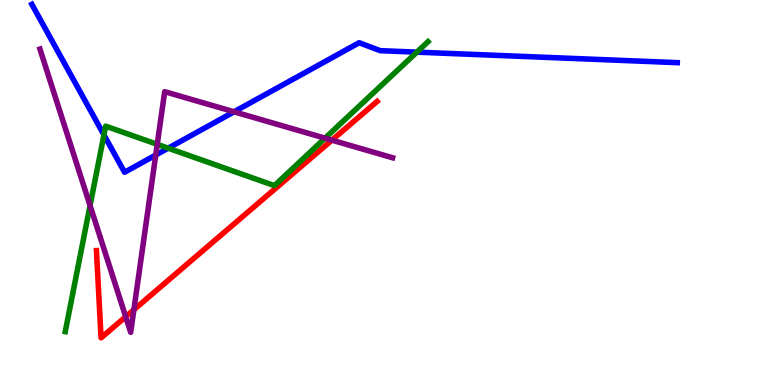[{'lines': ['blue', 'red'], 'intersections': []}, {'lines': ['green', 'red'], 'intersections': []}, {'lines': ['purple', 'red'], 'intersections': [{'x': 1.62, 'y': 1.77}, {'x': 1.73, 'y': 1.95}, {'x': 4.28, 'y': 6.36}]}, {'lines': ['blue', 'green'], 'intersections': [{'x': 1.34, 'y': 6.5}, {'x': 2.17, 'y': 6.15}, {'x': 5.38, 'y': 8.65}]}, {'lines': ['blue', 'purple'], 'intersections': [{'x': 2.01, 'y': 5.97}, {'x': 3.02, 'y': 7.1}]}, {'lines': ['green', 'purple'], 'intersections': [{'x': 1.16, 'y': 4.66}, {'x': 2.03, 'y': 6.25}, {'x': 4.19, 'y': 6.41}]}]